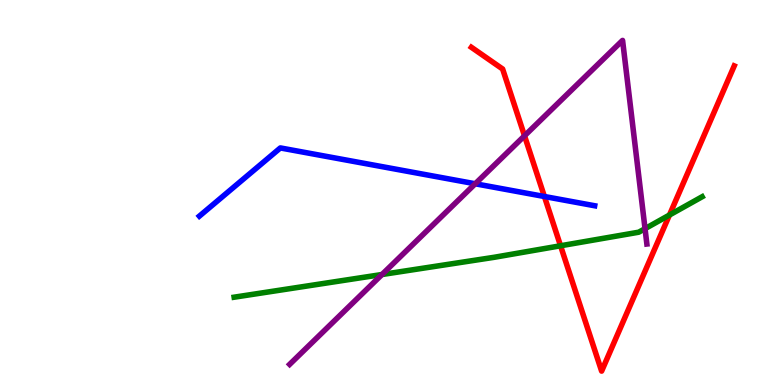[{'lines': ['blue', 'red'], 'intersections': [{'x': 7.02, 'y': 4.9}]}, {'lines': ['green', 'red'], 'intersections': [{'x': 7.23, 'y': 3.62}, {'x': 8.64, 'y': 4.41}]}, {'lines': ['purple', 'red'], 'intersections': [{'x': 6.77, 'y': 6.47}]}, {'lines': ['blue', 'green'], 'intersections': []}, {'lines': ['blue', 'purple'], 'intersections': [{'x': 6.13, 'y': 5.23}]}, {'lines': ['green', 'purple'], 'intersections': [{'x': 4.93, 'y': 2.87}, {'x': 8.32, 'y': 4.06}]}]